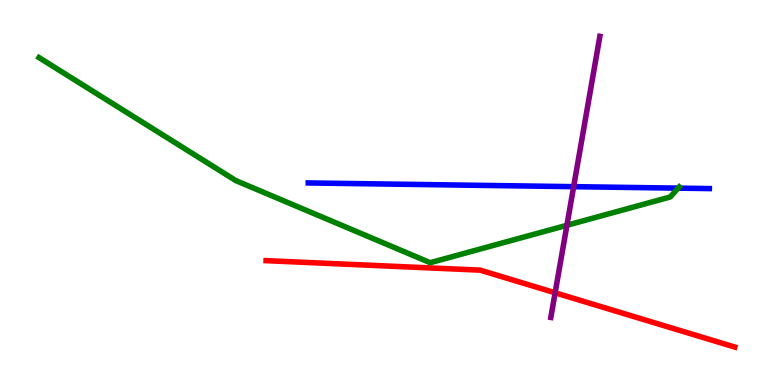[{'lines': ['blue', 'red'], 'intersections': []}, {'lines': ['green', 'red'], 'intersections': []}, {'lines': ['purple', 'red'], 'intersections': [{'x': 7.16, 'y': 2.4}]}, {'lines': ['blue', 'green'], 'intersections': [{'x': 8.75, 'y': 5.11}]}, {'lines': ['blue', 'purple'], 'intersections': [{'x': 7.4, 'y': 5.15}]}, {'lines': ['green', 'purple'], 'intersections': [{'x': 7.31, 'y': 4.15}]}]